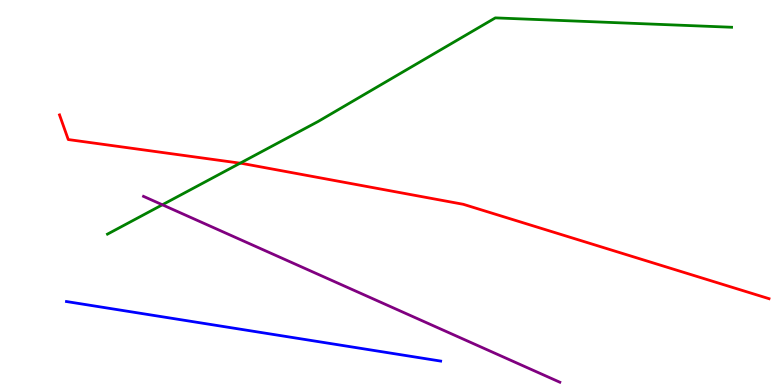[{'lines': ['blue', 'red'], 'intersections': []}, {'lines': ['green', 'red'], 'intersections': [{'x': 3.1, 'y': 5.76}]}, {'lines': ['purple', 'red'], 'intersections': []}, {'lines': ['blue', 'green'], 'intersections': []}, {'lines': ['blue', 'purple'], 'intersections': []}, {'lines': ['green', 'purple'], 'intersections': [{'x': 2.09, 'y': 4.68}]}]